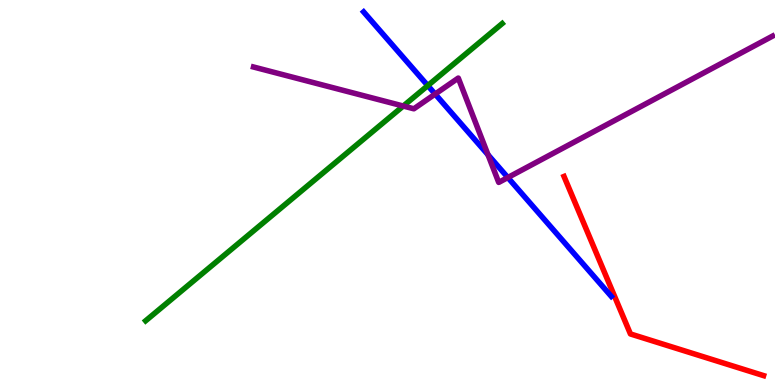[{'lines': ['blue', 'red'], 'intersections': []}, {'lines': ['green', 'red'], 'intersections': []}, {'lines': ['purple', 'red'], 'intersections': []}, {'lines': ['blue', 'green'], 'intersections': [{'x': 5.52, 'y': 7.78}]}, {'lines': ['blue', 'purple'], 'intersections': [{'x': 5.61, 'y': 7.56}, {'x': 6.3, 'y': 5.98}, {'x': 6.55, 'y': 5.39}]}, {'lines': ['green', 'purple'], 'intersections': [{'x': 5.2, 'y': 7.25}]}]